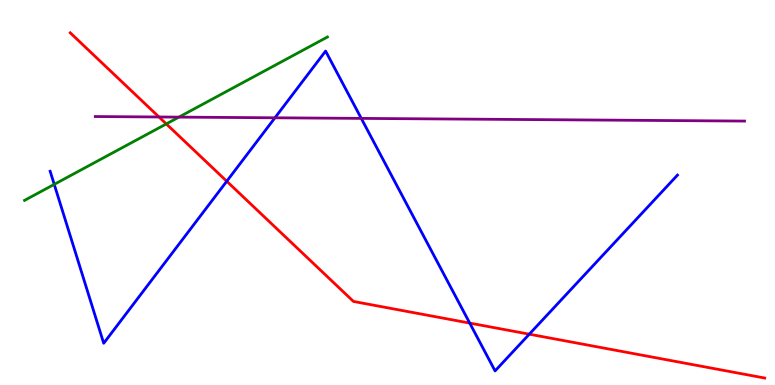[{'lines': ['blue', 'red'], 'intersections': [{'x': 2.93, 'y': 5.29}, {'x': 6.06, 'y': 1.61}, {'x': 6.83, 'y': 1.32}]}, {'lines': ['green', 'red'], 'intersections': [{'x': 2.15, 'y': 6.78}]}, {'lines': ['purple', 'red'], 'intersections': [{'x': 2.05, 'y': 6.96}]}, {'lines': ['blue', 'green'], 'intersections': [{'x': 0.7, 'y': 5.21}]}, {'lines': ['blue', 'purple'], 'intersections': [{'x': 3.55, 'y': 6.94}, {'x': 4.66, 'y': 6.92}]}, {'lines': ['green', 'purple'], 'intersections': [{'x': 2.31, 'y': 6.96}]}]